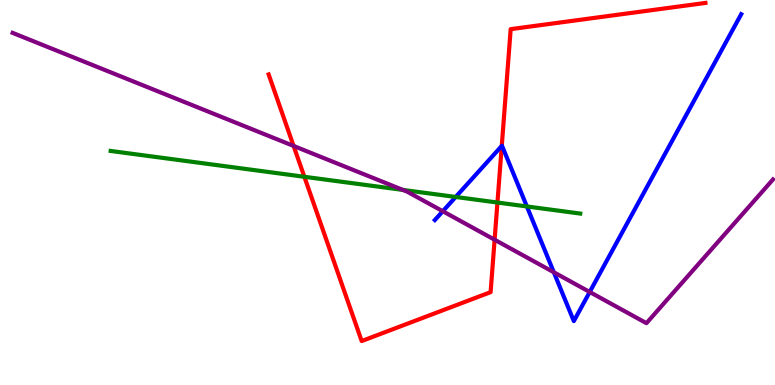[{'lines': ['blue', 'red'], 'intersections': [{'x': 6.47, 'y': 6.21}]}, {'lines': ['green', 'red'], 'intersections': [{'x': 3.93, 'y': 5.41}, {'x': 6.42, 'y': 4.74}]}, {'lines': ['purple', 'red'], 'intersections': [{'x': 3.79, 'y': 6.21}, {'x': 6.38, 'y': 3.77}]}, {'lines': ['blue', 'green'], 'intersections': [{'x': 5.88, 'y': 4.88}, {'x': 6.8, 'y': 4.64}]}, {'lines': ['blue', 'purple'], 'intersections': [{'x': 5.71, 'y': 4.51}, {'x': 7.15, 'y': 2.93}, {'x': 7.61, 'y': 2.42}]}, {'lines': ['green', 'purple'], 'intersections': [{'x': 5.2, 'y': 5.07}]}]